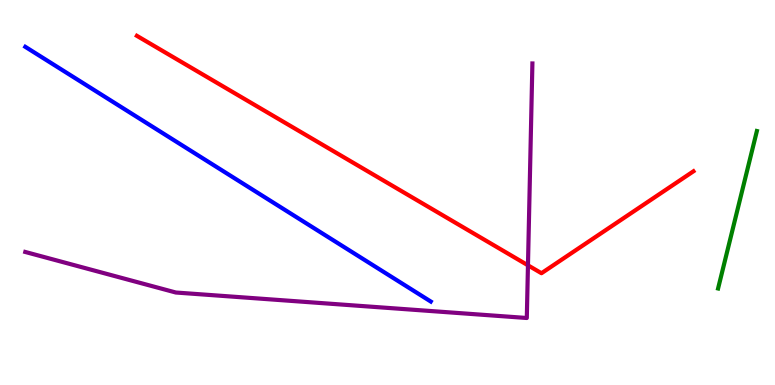[{'lines': ['blue', 'red'], 'intersections': []}, {'lines': ['green', 'red'], 'intersections': []}, {'lines': ['purple', 'red'], 'intersections': [{'x': 6.81, 'y': 3.11}]}, {'lines': ['blue', 'green'], 'intersections': []}, {'lines': ['blue', 'purple'], 'intersections': []}, {'lines': ['green', 'purple'], 'intersections': []}]